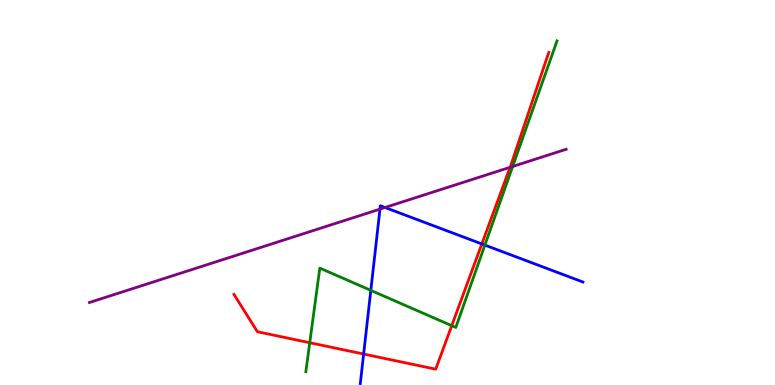[{'lines': ['blue', 'red'], 'intersections': [{'x': 4.69, 'y': 0.804}, {'x': 6.22, 'y': 3.66}]}, {'lines': ['green', 'red'], 'intersections': [{'x': 4.0, 'y': 1.1}, {'x': 5.83, 'y': 1.54}]}, {'lines': ['purple', 'red'], 'intersections': [{'x': 6.58, 'y': 5.65}]}, {'lines': ['blue', 'green'], 'intersections': [{'x': 4.78, 'y': 2.46}, {'x': 6.26, 'y': 3.63}]}, {'lines': ['blue', 'purple'], 'intersections': [{'x': 4.9, 'y': 4.57}, {'x': 4.97, 'y': 4.61}]}, {'lines': ['green', 'purple'], 'intersections': [{'x': 6.61, 'y': 5.68}]}]